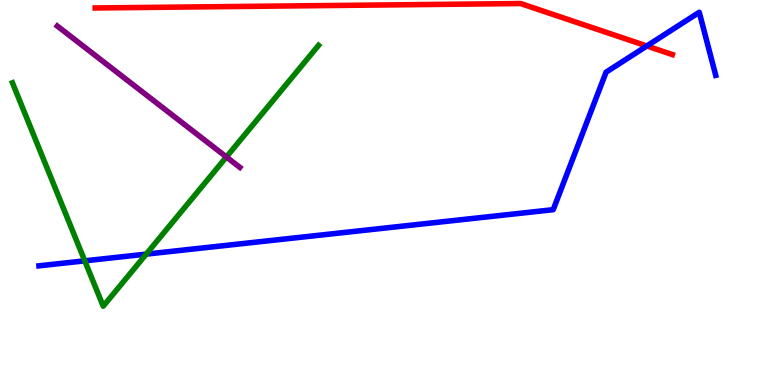[{'lines': ['blue', 'red'], 'intersections': [{'x': 8.35, 'y': 8.81}]}, {'lines': ['green', 'red'], 'intersections': []}, {'lines': ['purple', 'red'], 'intersections': []}, {'lines': ['blue', 'green'], 'intersections': [{'x': 1.09, 'y': 3.23}, {'x': 1.89, 'y': 3.4}]}, {'lines': ['blue', 'purple'], 'intersections': []}, {'lines': ['green', 'purple'], 'intersections': [{'x': 2.92, 'y': 5.92}]}]